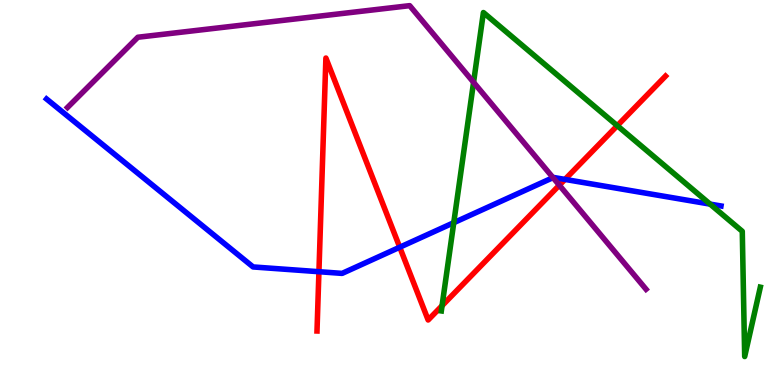[{'lines': ['blue', 'red'], 'intersections': [{'x': 4.12, 'y': 2.94}, {'x': 5.16, 'y': 3.58}, {'x': 7.29, 'y': 5.34}]}, {'lines': ['green', 'red'], 'intersections': [{'x': 5.7, 'y': 2.06}, {'x': 7.96, 'y': 6.74}]}, {'lines': ['purple', 'red'], 'intersections': [{'x': 7.22, 'y': 5.19}]}, {'lines': ['blue', 'green'], 'intersections': [{'x': 5.86, 'y': 4.22}, {'x': 9.16, 'y': 4.7}]}, {'lines': ['blue', 'purple'], 'intersections': [{'x': 7.14, 'y': 5.39}]}, {'lines': ['green', 'purple'], 'intersections': [{'x': 6.11, 'y': 7.86}]}]